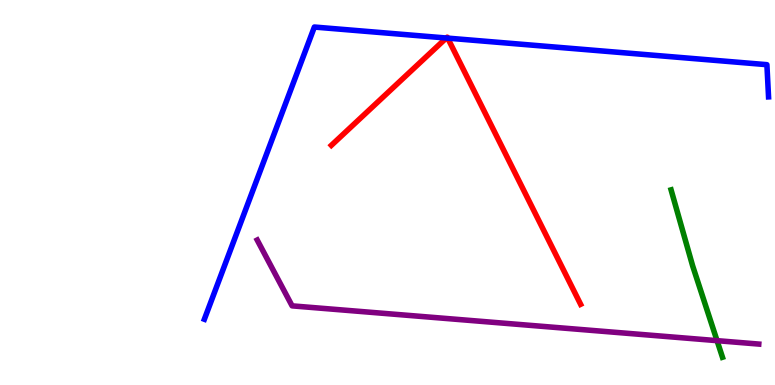[{'lines': ['blue', 'red'], 'intersections': [{'x': 5.76, 'y': 9.01}, {'x': 5.78, 'y': 9.01}]}, {'lines': ['green', 'red'], 'intersections': []}, {'lines': ['purple', 'red'], 'intersections': []}, {'lines': ['blue', 'green'], 'intersections': []}, {'lines': ['blue', 'purple'], 'intersections': []}, {'lines': ['green', 'purple'], 'intersections': [{'x': 9.25, 'y': 1.15}]}]